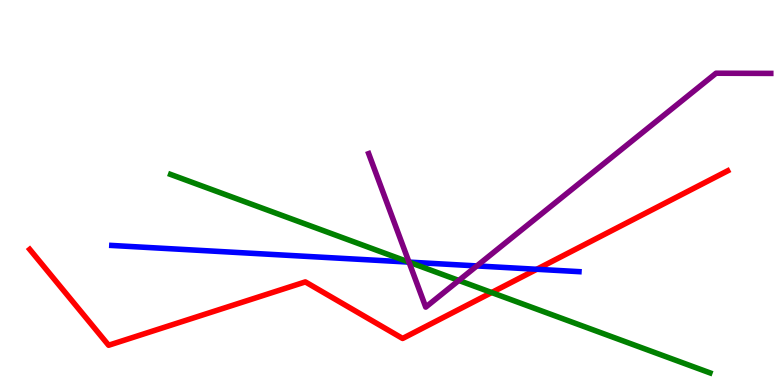[{'lines': ['blue', 'red'], 'intersections': [{'x': 6.93, 'y': 3.01}]}, {'lines': ['green', 'red'], 'intersections': [{'x': 6.34, 'y': 2.4}]}, {'lines': ['purple', 'red'], 'intersections': []}, {'lines': ['blue', 'green'], 'intersections': [{'x': 5.28, 'y': 3.19}]}, {'lines': ['blue', 'purple'], 'intersections': [{'x': 5.28, 'y': 3.19}, {'x': 6.15, 'y': 3.09}]}, {'lines': ['green', 'purple'], 'intersections': [{'x': 5.28, 'y': 3.19}, {'x': 5.92, 'y': 2.72}]}]